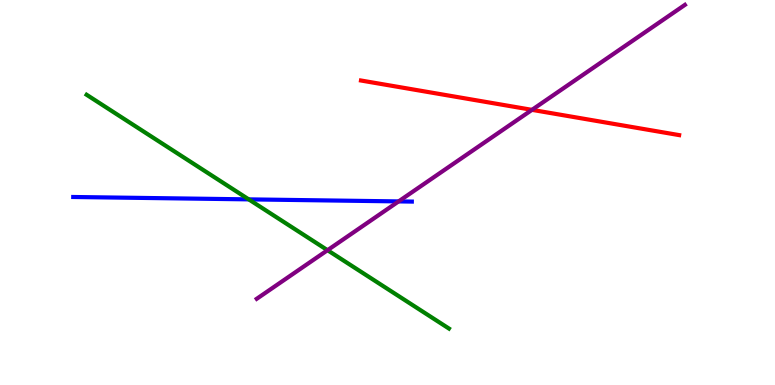[{'lines': ['blue', 'red'], 'intersections': []}, {'lines': ['green', 'red'], 'intersections': []}, {'lines': ['purple', 'red'], 'intersections': [{'x': 6.86, 'y': 7.15}]}, {'lines': ['blue', 'green'], 'intersections': [{'x': 3.21, 'y': 4.82}]}, {'lines': ['blue', 'purple'], 'intersections': [{'x': 5.14, 'y': 4.77}]}, {'lines': ['green', 'purple'], 'intersections': [{'x': 4.23, 'y': 3.5}]}]